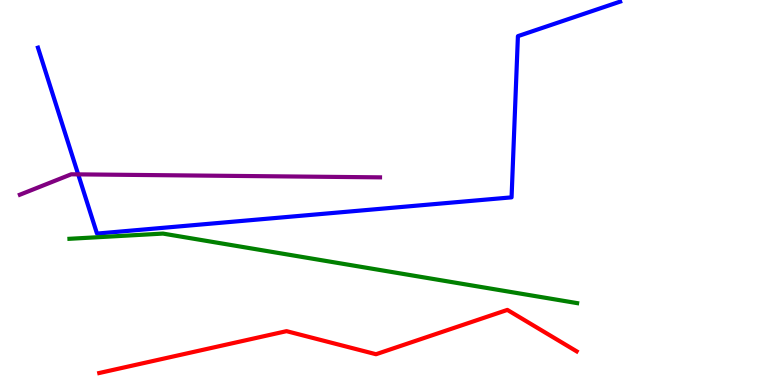[{'lines': ['blue', 'red'], 'intersections': []}, {'lines': ['green', 'red'], 'intersections': []}, {'lines': ['purple', 'red'], 'intersections': []}, {'lines': ['blue', 'green'], 'intersections': []}, {'lines': ['blue', 'purple'], 'intersections': [{'x': 1.01, 'y': 5.47}]}, {'lines': ['green', 'purple'], 'intersections': []}]